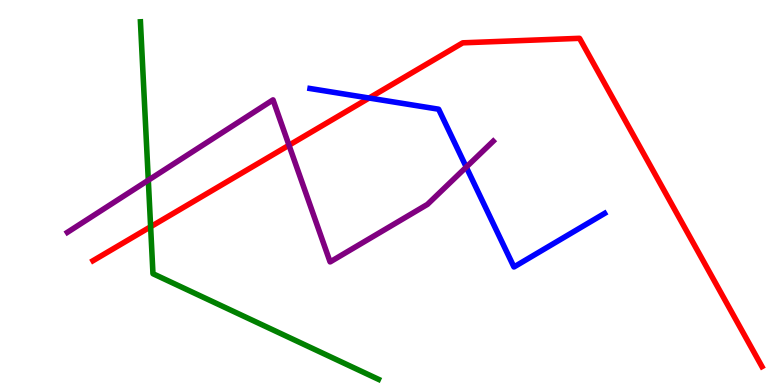[{'lines': ['blue', 'red'], 'intersections': [{'x': 4.76, 'y': 7.45}]}, {'lines': ['green', 'red'], 'intersections': [{'x': 1.94, 'y': 4.11}]}, {'lines': ['purple', 'red'], 'intersections': [{'x': 3.73, 'y': 6.23}]}, {'lines': ['blue', 'green'], 'intersections': []}, {'lines': ['blue', 'purple'], 'intersections': [{'x': 6.02, 'y': 5.66}]}, {'lines': ['green', 'purple'], 'intersections': [{'x': 1.91, 'y': 5.32}]}]